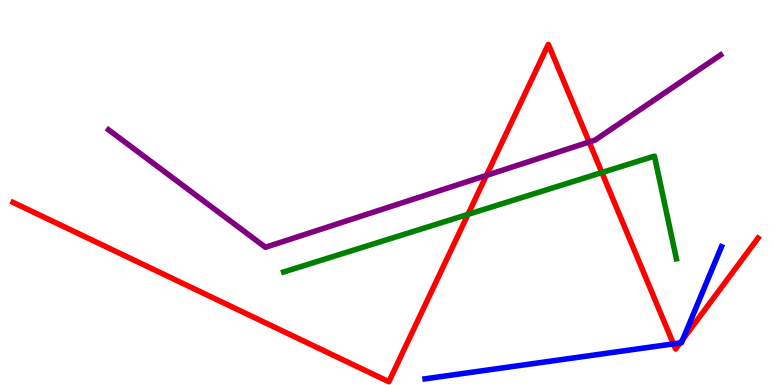[{'lines': ['blue', 'red'], 'intersections': [{'x': 8.69, 'y': 1.07}, {'x': 8.78, 'y': 1.09}, {'x': 8.81, 'y': 1.18}]}, {'lines': ['green', 'red'], 'intersections': [{'x': 6.04, 'y': 4.43}, {'x': 7.77, 'y': 5.52}]}, {'lines': ['purple', 'red'], 'intersections': [{'x': 6.28, 'y': 5.44}, {'x': 7.6, 'y': 6.31}]}, {'lines': ['blue', 'green'], 'intersections': []}, {'lines': ['blue', 'purple'], 'intersections': []}, {'lines': ['green', 'purple'], 'intersections': []}]